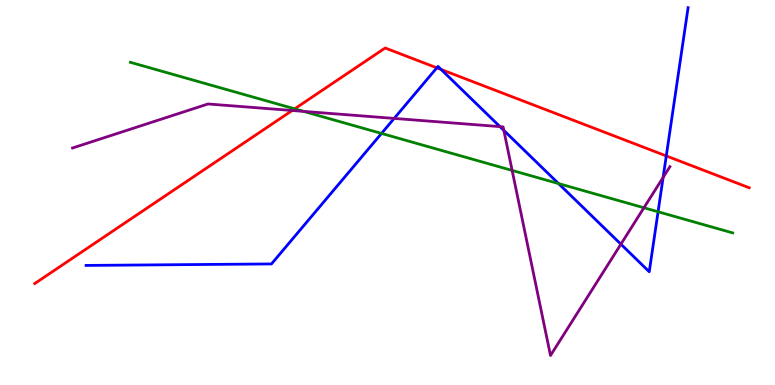[{'lines': ['blue', 'red'], 'intersections': [{'x': 5.64, 'y': 8.24}, {'x': 5.69, 'y': 8.19}, {'x': 8.6, 'y': 5.95}]}, {'lines': ['green', 'red'], 'intersections': [{'x': 3.8, 'y': 7.17}]}, {'lines': ['purple', 'red'], 'intersections': [{'x': 3.77, 'y': 7.13}]}, {'lines': ['blue', 'green'], 'intersections': [{'x': 4.92, 'y': 6.53}, {'x': 7.21, 'y': 5.23}, {'x': 8.49, 'y': 4.5}]}, {'lines': ['blue', 'purple'], 'intersections': [{'x': 5.09, 'y': 6.92}, {'x': 6.45, 'y': 6.71}, {'x': 6.5, 'y': 6.61}, {'x': 8.01, 'y': 3.66}, {'x': 8.56, 'y': 5.39}]}, {'lines': ['green', 'purple'], 'intersections': [{'x': 3.92, 'y': 7.11}, {'x': 6.61, 'y': 5.57}, {'x': 8.31, 'y': 4.6}]}]